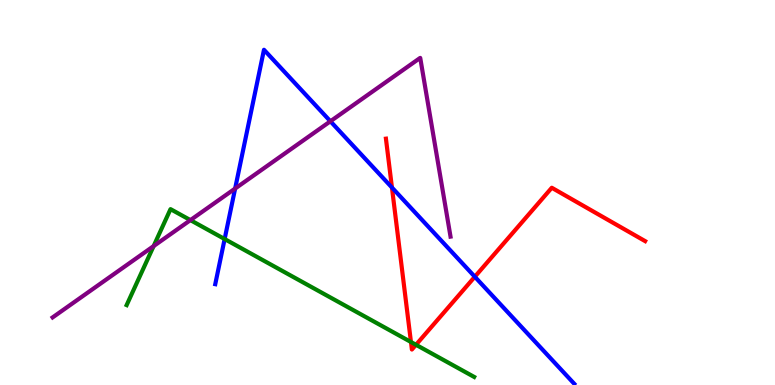[{'lines': ['blue', 'red'], 'intersections': [{'x': 5.06, 'y': 5.13}, {'x': 6.13, 'y': 2.81}]}, {'lines': ['green', 'red'], 'intersections': [{'x': 5.3, 'y': 1.12}, {'x': 5.37, 'y': 1.04}]}, {'lines': ['purple', 'red'], 'intersections': []}, {'lines': ['blue', 'green'], 'intersections': [{'x': 2.9, 'y': 3.79}]}, {'lines': ['blue', 'purple'], 'intersections': [{'x': 3.03, 'y': 5.1}, {'x': 4.26, 'y': 6.85}]}, {'lines': ['green', 'purple'], 'intersections': [{'x': 1.98, 'y': 3.61}, {'x': 2.46, 'y': 4.28}]}]